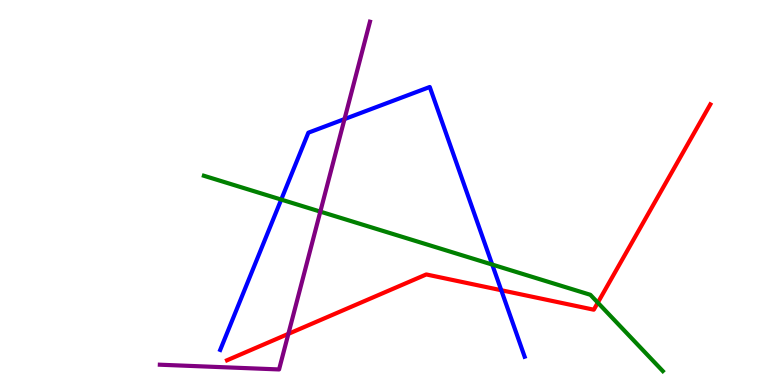[{'lines': ['blue', 'red'], 'intersections': [{'x': 6.47, 'y': 2.46}]}, {'lines': ['green', 'red'], 'intersections': [{'x': 7.71, 'y': 2.14}]}, {'lines': ['purple', 'red'], 'intersections': [{'x': 3.72, 'y': 1.33}]}, {'lines': ['blue', 'green'], 'intersections': [{'x': 3.63, 'y': 4.82}, {'x': 6.35, 'y': 3.13}]}, {'lines': ['blue', 'purple'], 'intersections': [{'x': 4.45, 'y': 6.91}]}, {'lines': ['green', 'purple'], 'intersections': [{'x': 4.13, 'y': 4.5}]}]